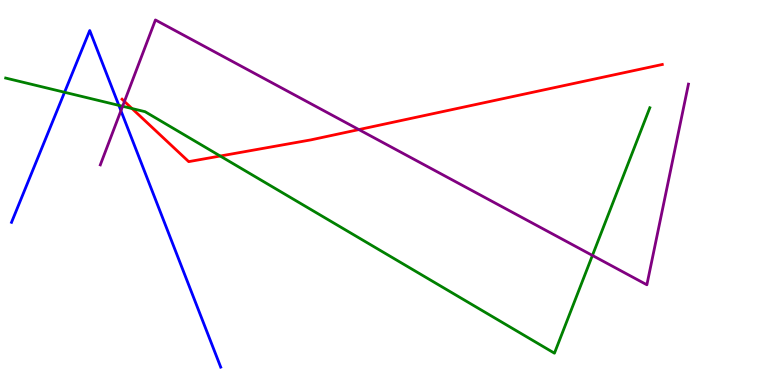[{'lines': ['blue', 'red'], 'intersections': []}, {'lines': ['green', 'red'], 'intersections': [{'x': 1.7, 'y': 7.18}, {'x': 2.84, 'y': 5.95}]}, {'lines': ['purple', 'red'], 'intersections': [{'x': 1.61, 'y': 7.36}, {'x': 4.63, 'y': 6.63}]}, {'lines': ['blue', 'green'], 'intersections': [{'x': 0.833, 'y': 7.6}, {'x': 1.53, 'y': 7.26}]}, {'lines': ['blue', 'purple'], 'intersections': [{'x': 1.56, 'y': 7.13}]}, {'lines': ['green', 'purple'], 'intersections': [{'x': 1.58, 'y': 7.24}, {'x': 7.64, 'y': 3.37}]}]